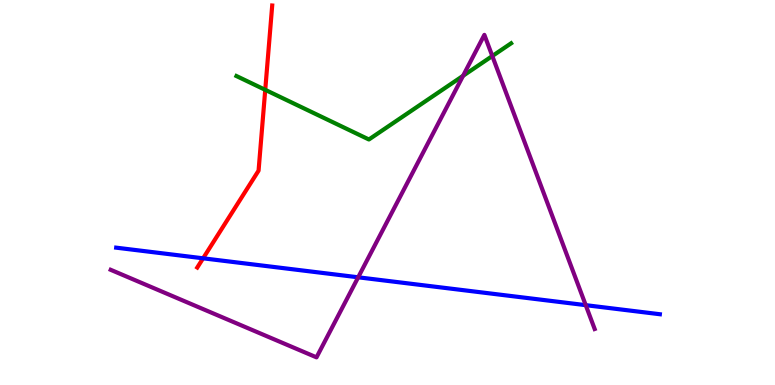[{'lines': ['blue', 'red'], 'intersections': [{'x': 2.62, 'y': 3.29}]}, {'lines': ['green', 'red'], 'intersections': [{'x': 3.42, 'y': 7.67}]}, {'lines': ['purple', 'red'], 'intersections': []}, {'lines': ['blue', 'green'], 'intersections': []}, {'lines': ['blue', 'purple'], 'intersections': [{'x': 4.62, 'y': 2.8}, {'x': 7.56, 'y': 2.07}]}, {'lines': ['green', 'purple'], 'intersections': [{'x': 5.98, 'y': 8.03}, {'x': 6.35, 'y': 8.54}]}]